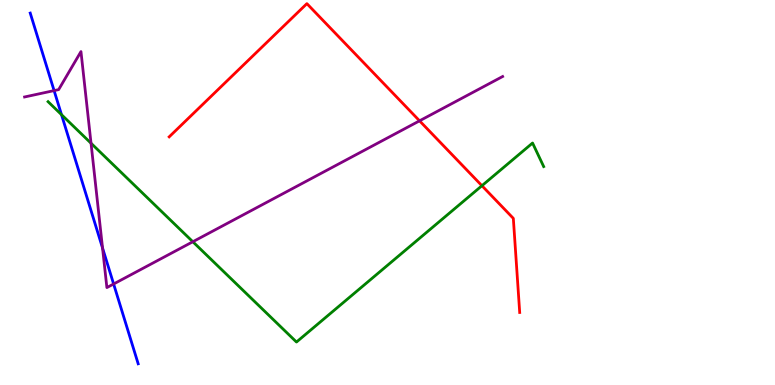[{'lines': ['blue', 'red'], 'intersections': []}, {'lines': ['green', 'red'], 'intersections': [{'x': 6.22, 'y': 5.18}]}, {'lines': ['purple', 'red'], 'intersections': [{'x': 5.41, 'y': 6.86}]}, {'lines': ['blue', 'green'], 'intersections': [{'x': 0.794, 'y': 7.02}]}, {'lines': ['blue', 'purple'], 'intersections': [{'x': 0.698, 'y': 7.65}, {'x': 1.32, 'y': 3.56}, {'x': 1.47, 'y': 2.62}]}, {'lines': ['green', 'purple'], 'intersections': [{'x': 1.17, 'y': 6.28}, {'x': 2.49, 'y': 3.72}]}]